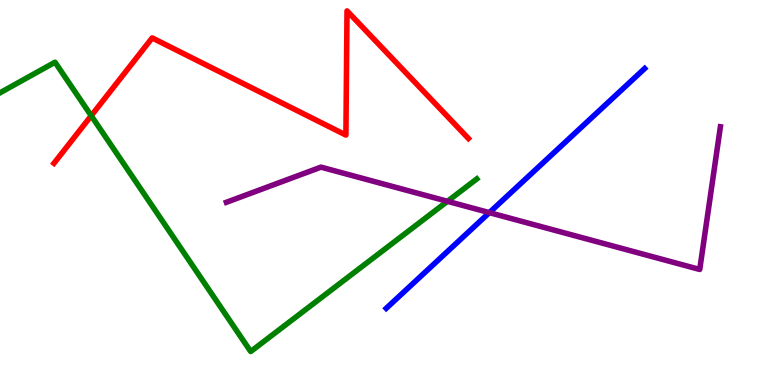[{'lines': ['blue', 'red'], 'intersections': []}, {'lines': ['green', 'red'], 'intersections': [{'x': 1.18, 'y': 6.99}]}, {'lines': ['purple', 'red'], 'intersections': []}, {'lines': ['blue', 'green'], 'intersections': []}, {'lines': ['blue', 'purple'], 'intersections': [{'x': 6.31, 'y': 4.48}]}, {'lines': ['green', 'purple'], 'intersections': [{'x': 5.77, 'y': 4.77}]}]